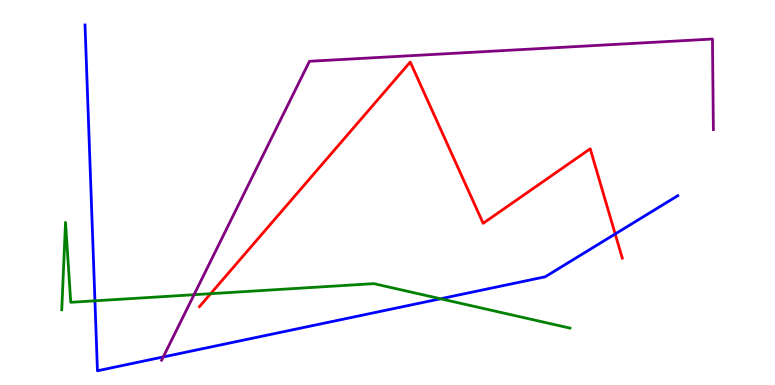[{'lines': ['blue', 'red'], 'intersections': [{'x': 7.94, 'y': 3.92}]}, {'lines': ['green', 'red'], 'intersections': [{'x': 2.72, 'y': 2.37}]}, {'lines': ['purple', 'red'], 'intersections': []}, {'lines': ['blue', 'green'], 'intersections': [{'x': 1.22, 'y': 2.19}, {'x': 5.68, 'y': 2.24}]}, {'lines': ['blue', 'purple'], 'intersections': [{'x': 2.11, 'y': 0.729}]}, {'lines': ['green', 'purple'], 'intersections': [{'x': 2.5, 'y': 2.35}]}]